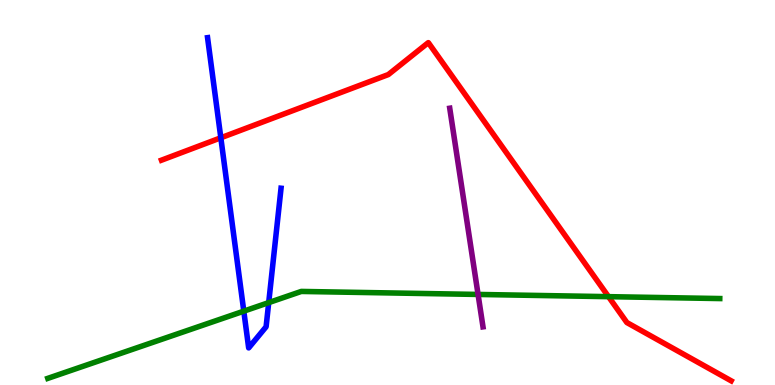[{'lines': ['blue', 'red'], 'intersections': [{'x': 2.85, 'y': 6.42}]}, {'lines': ['green', 'red'], 'intersections': [{'x': 7.85, 'y': 2.29}]}, {'lines': ['purple', 'red'], 'intersections': []}, {'lines': ['blue', 'green'], 'intersections': [{'x': 3.15, 'y': 1.92}, {'x': 3.47, 'y': 2.14}]}, {'lines': ['blue', 'purple'], 'intersections': []}, {'lines': ['green', 'purple'], 'intersections': [{'x': 6.17, 'y': 2.35}]}]